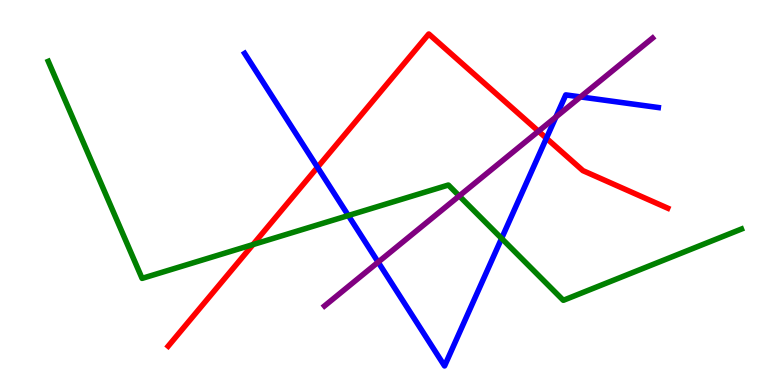[{'lines': ['blue', 'red'], 'intersections': [{'x': 4.1, 'y': 5.65}, {'x': 7.05, 'y': 6.41}]}, {'lines': ['green', 'red'], 'intersections': [{'x': 3.26, 'y': 3.65}]}, {'lines': ['purple', 'red'], 'intersections': [{'x': 6.95, 'y': 6.59}]}, {'lines': ['blue', 'green'], 'intersections': [{'x': 4.49, 'y': 4.4}, {'x': 6.47, 'y': 3.81}]}, {'lines': ['blue', 'purple'], 'intersections': [{'x': 4.88, 'y': 3.19}, {'x': 7.17, 'y': 6.96}, {'x': 7.49, 'y': 7.48}]}, {'lines': ['green', 'purple'], 'intersections': [{'x': 5.93, 'y': 4.91}]}]